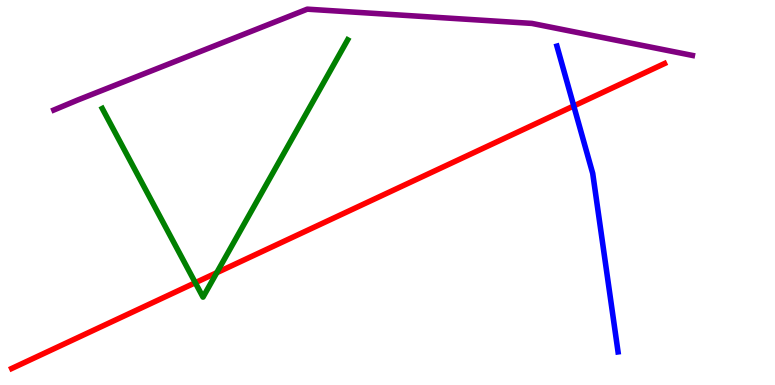[{'lines': ['blue', 'red'], 'intersections': [{'x': 7.4, 'y': 7.25}]}, {'lines': ['green', 'red'], 'intersections': [{'x': 2.52, 'y': 2.66}, {'x': 2.8, 'y': 2.92}]}, {'lines': ['purple', 'red'], 'intersections': []}, {'lines': ['blue', 'green'], 'intersections': []}, {'lines': ['blue', 'purple'], 'intersections': []}, {'lines': ['green', 'purple'], 'intersections': []}]